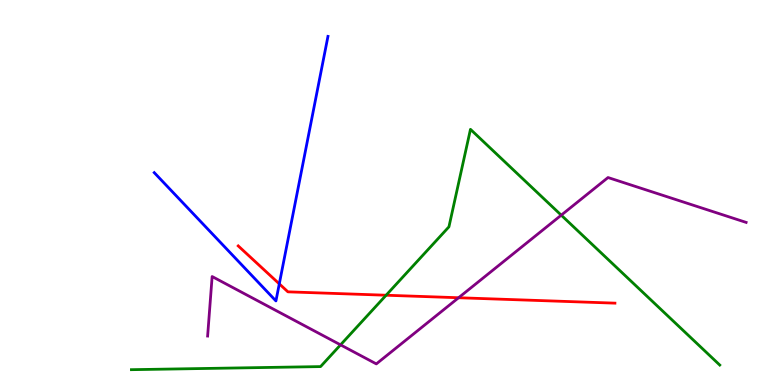[{'lines': ['blue', 'red'], 'intersections': [{'x': 3.6, 'y': 2.63}]}, {'lines': ['green', 'red'], 'intersections': [{'x': 4.98, 'y': 2.33}]}, {'lines': ['purple', 'red'], 'intersections': [{'x': 5.92, 'y': 2.27}]}, {'lines': ['blue', 'green'], 'intersections': []}, {'lines': ['blue', 'purple'], 'intersections': []}, {'lines': ['green', 'purple'], 'intersections': [{'x': 4.39, 'y': 1.04}, {'x': 7.24, 'y': 4.41}]}]